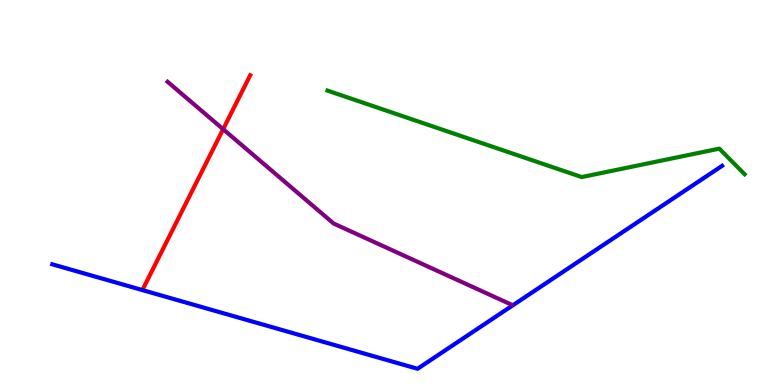[{'lines': ['blue', 'red'], 'intersections': []}, {'lines': ['green', 'red'], 'intersections': []}, {'lines': ['purple', 'red'], 'intersections': [{'x': 2.88, 'y': 6.64}]}, {'lines': ['blue', 'green'], 'intersections': []}, {'lines': ['blue', 'purple'], 'intersections': []}, {'lines': ['green', 'purple'], 'intersections': []}]